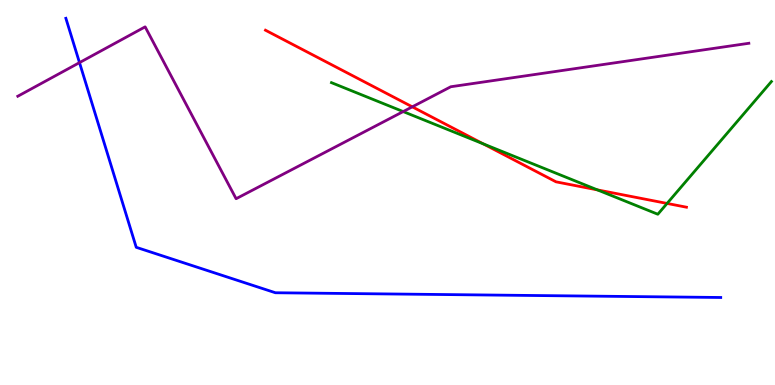[{'lines': ['blue', 'red'], 'intersections': []}, {'lines': ['green', 'red'], 'intersections': [{'x': 6.24, 'y': 6.26}, {'x': 7.71, 'y': 5.07}, {'x': 8.61, 'y': 4.72}]}, {'lines': ['purple', 'red'], 'intersections': [{'x': 5.32, 'y': 7.23}]}, {'lines': ['blue', 'green'], 'intersections': []}, {'lines': ['blue', 'purple'], 'intersections': [{'x': 1.03, 'y': 8.37}]}, {'lines': ['green', 'purple'], 'intersections': [{'x': 5.2, 'y': 7.1}]}]